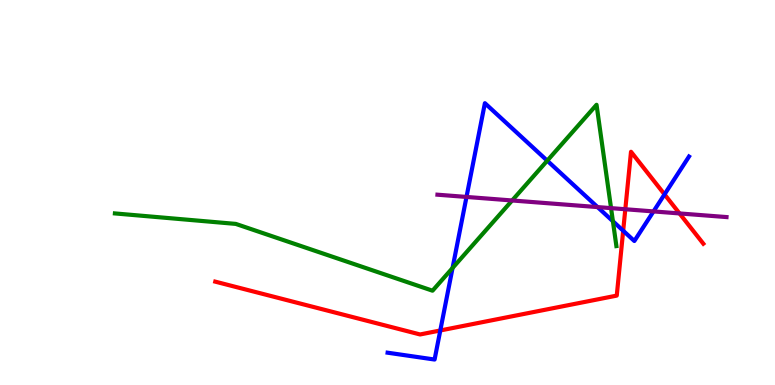[{'lines': ['blue', 'red'], 'intersections': [{'x': 5.68, 'y': 1.42}, {'x': 8.04, 'y': 4.01}, {'x': 8.57, 'y': 4.95}]}, {'lines': ['green', 'red'], 'intersections': []}, {'lines': ['purple', 'red'], 'intersections': [{'x': 8.07, 'y': 4.57}, {'x': 8.77, 'y': 4.46}]}, {'lines': ['blue', 'green'], 'intersections': [{'x': 5.84, 'y': 3.04}, {'x': 7.06, 'y': 5.83}, {'x': 7.91, 'y': 4.25}]}, {'lines': ['blue', 'purple'], 'intersections': [{'x': 6.02, 'y': 4.88}, {'x': 7.71, 'y': 4.62}, {'x': 8.43, 'y': 4.51}]}, {'lines': ['green', 'purple'], 'intersections': [{'x': 6.61, 'y': 4.79}, {'x': 7.88, 'y': 4.59}]}]